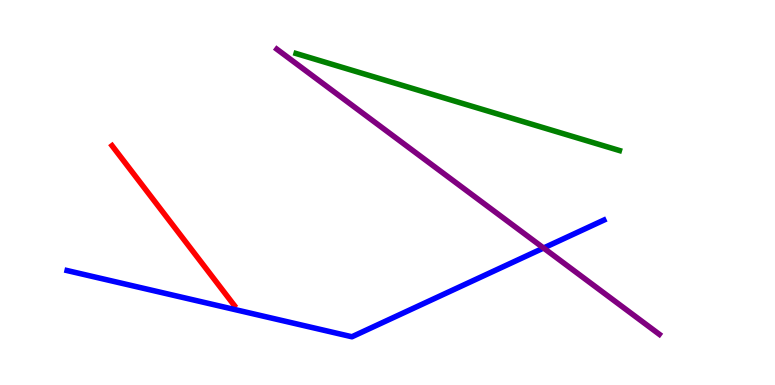[{'lines': ['blue', 'red'], 'intersections': []}, {'lines': ['green', 'red'], 'intersections': []}, {'lines': ['purple', 'red'], 'intersections': []}, {'lines': ['blue', 'green'], 'intersections': []}, {'lines': ['blue', 'purple'], 'intersections': [{'x': 7.01, 'y': 3.56}]}, {'lines': ['green', 'purple'], 'intersections': []}]